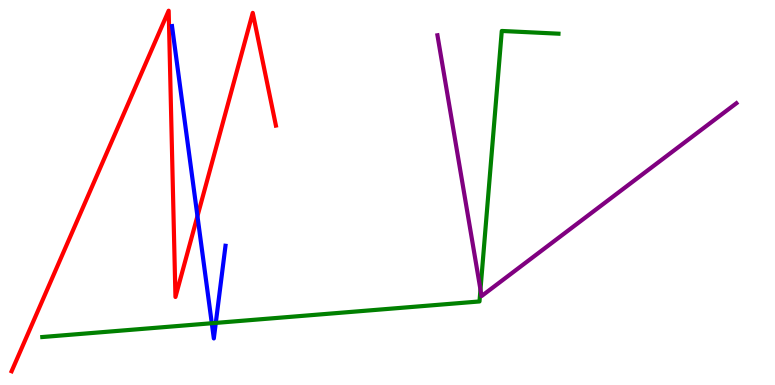[{'lines': ['blue', 'red'], 'intersections': [{'x': 2.55, 'y': 4.39}]}, {'lines': ['green', 'red'], 'intersections': []}, {'lines': ['purple', 'red'], 'intersections': []}, {'lines': ['blue', 'green'], 'intersections': [{'x': 2.73, 'y': 1.6}, {'x': 2.78, 'y': 1.61}]}, {'lines': ['blue', 'purple'], 'intersections': []}, {'lines': ['green', 'purple'], 'intersections': [{'x': 6.2, 'y': 2.48}]}]